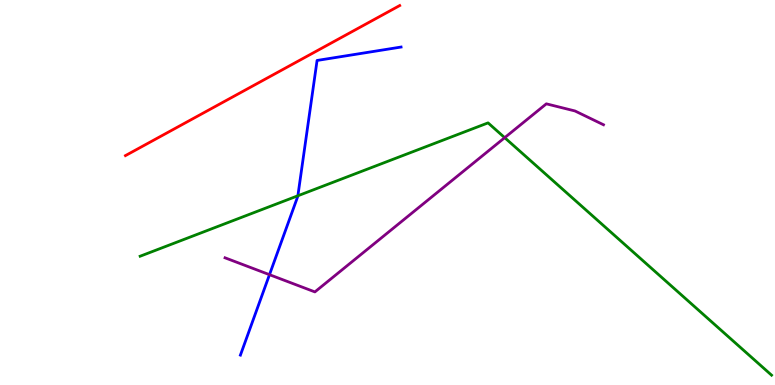[{'lines': ['blue', 'red'], 'intersections': []}, {'lines': ['green', 'red'], 'intersections': []}, {'lines': ['purple', 'red'], 'intersections': []}, {'lines': ['blue', 'green'], 'intersections': [{'x': 3.84, 'y': 4.92}]}, {'lines': ['blue', 'purple'], 'intersections': [{'x': 3.48, 'y': 2.87}]}, {'lines': ['green', 'purple'], 'intersections': [{'x': 6.51, 'y': 6.42}]}]